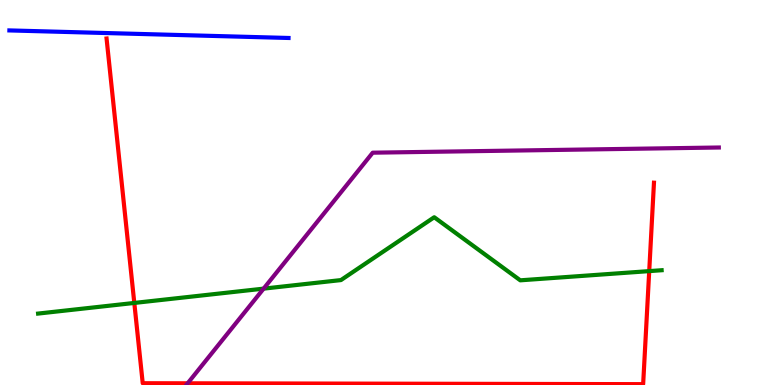[{'lines': ['blue', 'red'], 'intersections': []}, {'lines': ['green', 'red'], 'intersections': [{'x': 1.73, 'y': 2.13}, {'x': 8.38, 'y': 2.96}]}, {'lines': ['purple', 'red'], 'intersections': [{'x': 2.42, 'y': 0.0439}]}, {'lines': ['blue', 'green'], 'intersections': []}, {'lines': ['blue', 'purple'], 'intersections': []}, {'lines': ['green', 'purple'], 'intersections': [{'x': 3.4, 'y': 2.5}]}]